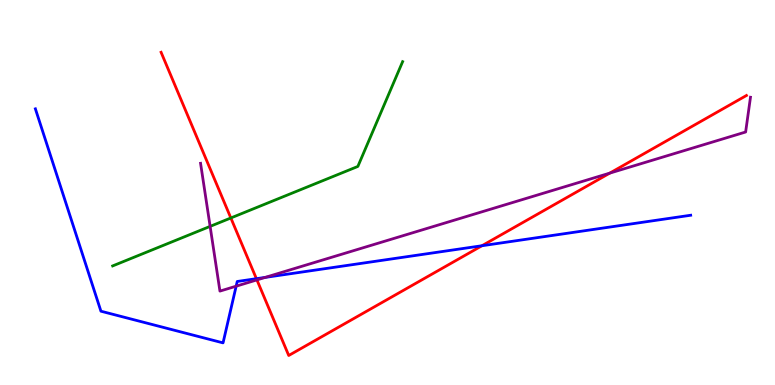[{'lines': ['blue', 'red'], 'intersections': [{'x': 3.31, 'y': 2.76}, {'x': 6.22, 'y': 3.62}]}, {'lines': ['green', 'red'], 'intersections': [{'x': 2.98, 'y': 4.34}]}, {'lines': ['purple', 'red'], 'intersections': [{'x': 3.32, 'y': 2.73}, {'x': 7.87, 'y': 5.5}]}, {'lines': ['blue', 'green'], 'intersections': []}, {'lines': ['blue', 'purple'], 'intersections': [{'x': 3.05, 'y': 2.57}, {'x': 3.42, 'y': 2.79}]}, {'lines': ['green', 'purple'], 'intersections': [{'x': 2.71, 'y': 4.12}]}]